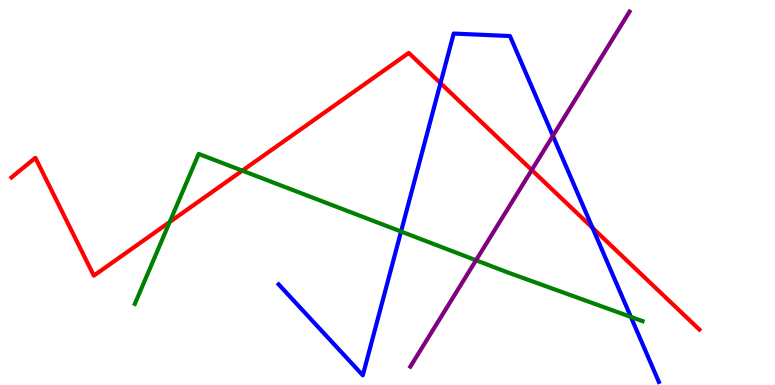[{'lines': ['blue', 'red'], 'intersections': [{'x': 5.68, 'y': 7.84}, {'x': 7.65, 'y': 4.08}]}, {'lines': ['green', 'red'], 'intersections': [{'x': 2.19, 'y': 4.23}, {'x': 3.13, 'y': 5.57}]}, {'lines': ['purple', 'red'], 'intersections': [{'x': 6.86, 'y': 5.58}]}, {'lines': ['blue', 'green'], 'intersections': [{'x': 5.17, 'y': 3.99}, {'x': 8.14, 'y': 1.77}]}, {'lines': ['blue', 'purple'], 'intersections': [{'x': 7.13, 'y': 6.47}]}, {'lines': ['green', 'purple'], 'intersections': [{'x': 6.14, 'y': 3.24}]}]